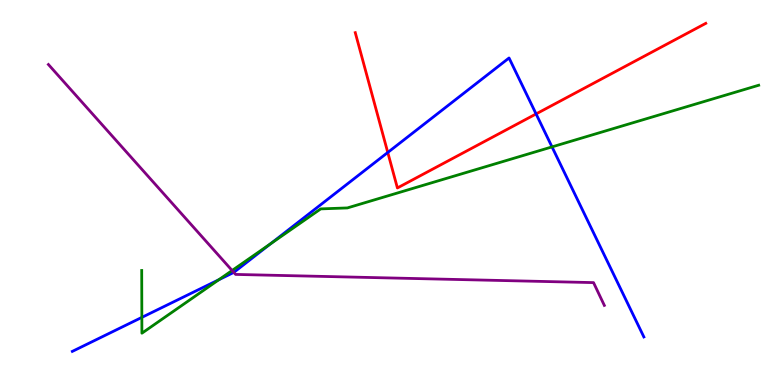[{'lines': ['blue', 'red'], 'intersections': [{'x': 5.0, 'y': 6.04}, {'x': 6.92, 'y': 7.04}]}, {'lines': ['green', 'red'], 'intersections': []}, {'lines': ['purple', 'red'], 'intersections': []}, {'lines': ['blue', 'green'], 'intersections': [{'x': 1.83, 'y': 1.76}, {'x': 2.82, 'y': 2.73}, {'x': 3.49, 'y': 3.67}, {'x': 7.12, 'y': 6.18}]}, {'lines': ['blue', 'purple'], 'intersections': [{'x': 3.02, 'y': 2.92}]}, {'lines': ['green', 'purple'], 'intersections': [{'x': 3.0, 'y': 2.97}]}]